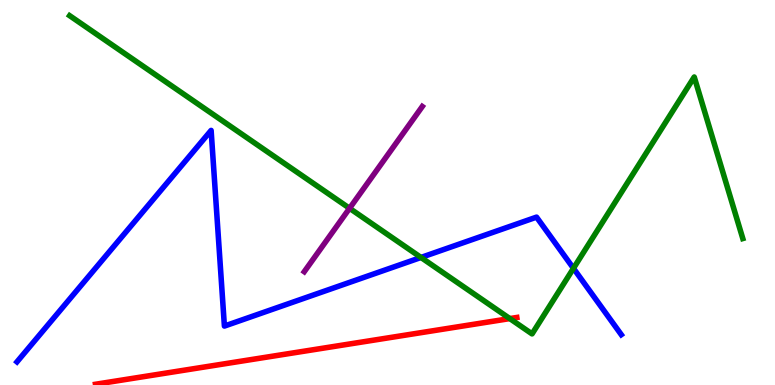[{'lines': ['blue', 'red'], 'intersections': []}, {'lines': ['green', 'red'], 'intersections': [{'x': 6.58, 'y': 1.73}]}, {'lines': ['purple', 'red'], 'intersections': []}, {'lines': ['blue', 'green'], 'intersections': [{'x': 5.43, 'y': 3.31}, {'x': 7.4, 'y': 3.03}]}, {'lines': ['blue', 'purple'], 'intersections': []}, {'lines': ['green', 'purple'], 'intersections': [{'x': 4.51, 'y': 4.59}]}]